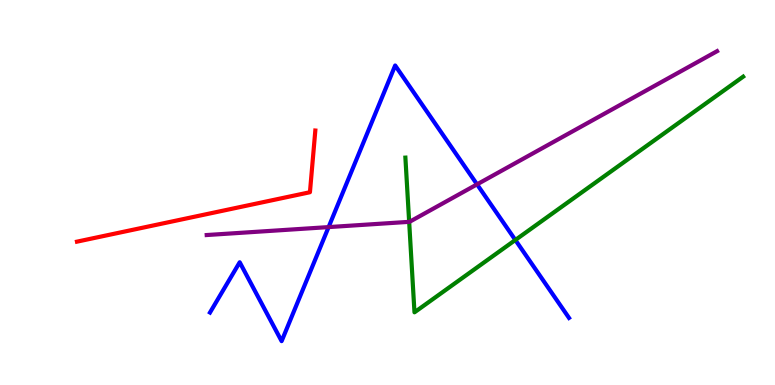[{'lines': ['blue', 'red'], 'intersections': []}, {'lines': ['green', 'red'], 'intersections': []}, {'lines': ['purple', 'red'], 'intersections': []}, {'lines': ['blue', 'green'], 'intersections': [{'x': 6.65, 'y': 3.77}]}, {'lines': ['blue', 'purple'], 'intersections': [{'x': 4.24, 'y': 4.1}, {'x': 6.16, 'y': 5.21}]}, {'lines': ['green', 'purple'], 'intersections': [{'x': 5.28, 'y': 4.24}]}]